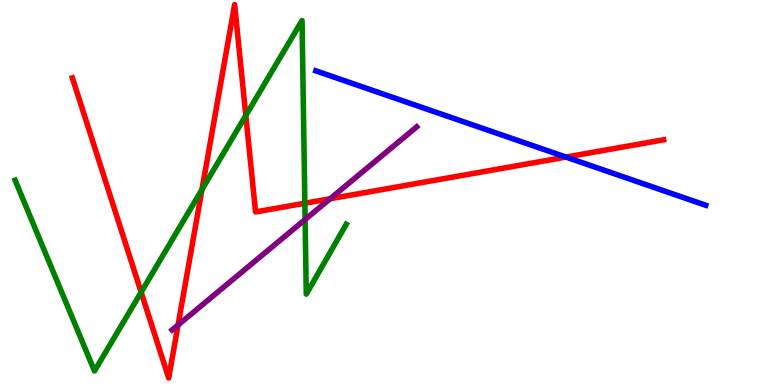[{'lines': ['blue', 'red'], 'intersections': [{'x': 7.3, 'y': 5.92}]}, {'lines': ['green', 'red'], 'intersections': [{'x': 1.82, 'y': 2.41}, {'x': 2.61, 'y': 5.08}, {'x': 3.17, 'y': 7.0}, {'x': 3.93, 'y': 4.72}]}, {'lines': ['purple', 'red'], 'intersections': [{'x': 2.3, 'y': 1.56}, {'x': 4.26, 'y': 4.84}]}, {'lines': ['blue', 'green'], 'intersections': []}, {'lines': ['blue', 'purple'], 'intersections': []}, {'lines': ['green', 'purple'], 'intersections': [{'x': 3.94, 'y': 4.3}]}]